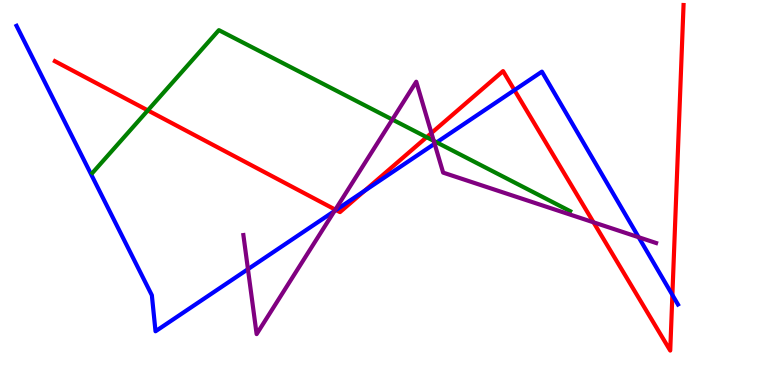[{'lines': ['blue', 'red'], 'intersections': [{'x': 4.34, 'y': 4.55}, {'x': 4.71, 'y': 5.05}, {'x': 6.64, 'y': 7.66}, {'x': 8.68, 'y': 2.34}]}, {'lines': ['green', 'red'], 'intersections': [{'x': 1.91, 'y': 7.13}, {'x': 5.5, 'y': 6.44}]}, {'lines': ['purple', 'red'], 'intersections': [{'x': 4.33, 'y': 4.55}, {'x': 5.57, 'y': 6.54}, {'x': 7.66, 'y': 4.23}]}, {'lines': ['blue', 'green'], 'intersections': [{'x': 5.63, 'y': 6.3}]}, {'lines': ['blue', 'purple'], 'intersections': [{'x': 3.2, 'y': 3.01}, {'x': 4.32, 'y': 4.52}, {'x': 5.61, 'y': 6.27}, {'x': 8.24, 'y': 3.84}]}, {'lines': ['green', 'purple'], 'intersections': [{'x': 5.06, 'y': 6.9}, {'x': 5.6, 'y': 6.34}]}]